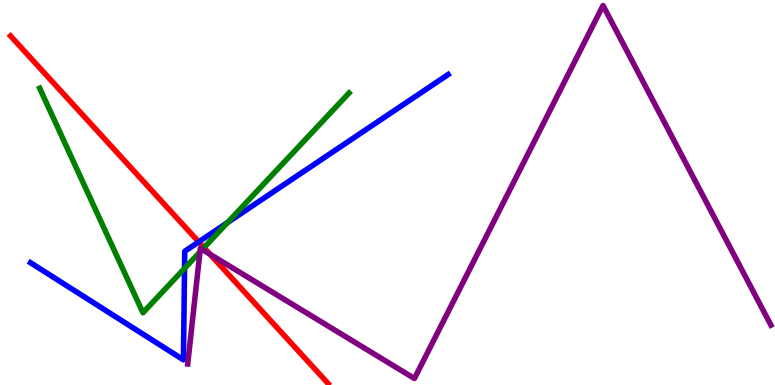[{'lines': ['blue', 'red'], 'intersections': [{'x': 2.56, 'y': 3.72}]}, {'lines': ['green', 'red'], 'intersections': [{'x': 2.63, 'y': 3.57}]}, {'lines': ['purple', 'red'], 'intersections': [{'x': 2.71, 'y': 3.4}]}, {'lines': ['blue', 'green'], 'intersections': [{'x': 2.38, 'y': 3.03}, {'x': 2.94, 'y': 4.22}]}, {'lines': ['blue', 'purple'], 'intersections': []}, {'lines': ['green', 'purple'], 'intersections': [{'x': 2.58, 'y': 3.46}, {'x': 2.61, 'y': 3.52}]}]